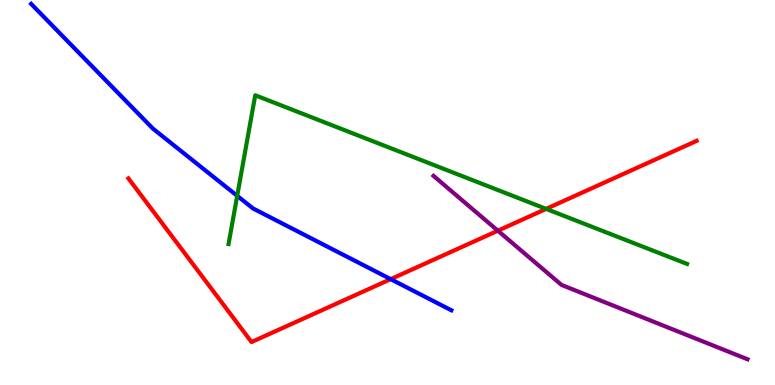[{'lines': ['blue', 'red'], 'intersections': [{'x': 5.04, 'y': 2.75}]}, {'lines': ['green', 'red'], 'intersections': [{'x': 7.05, 'y': 4.57}]}, {'lines': ['purple', 'red'], 'intersections': [{'x': 6.42, 'y': 4.01}]}, {'lines': ['blue', 'green'], 'intersections': [{'x': 3.06, 'y': 4.91}]}, {'lines': ['blue', 'purple'], 'intersections': []}, {'lines': ['green', 'purple'], 'intersections': []}]